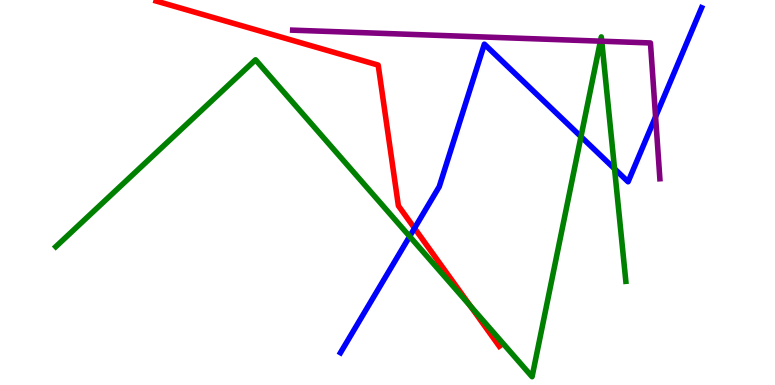[{'lines': ['blue', 'red'], 'intersections': [{'x': 5.35, 'y': 4.07}]}, {'lines': ['green', 'red'], 'intersections': [{'x': 6.07, 'y': 2.05}]}, {'lines': ['purple', 'red'], 'intersections': []}, {'lines': ['blue', 'green'], 'intersections': [{'x': 5.29, 'y': 3.86}, {'x': 7.5, 'y': 6.45}, {'x': 7.93, 'y': 5.62}]}, {'lines': ['blue', 'purple'], 'intersections': [{'x': 8.46, 'y': 6.97}]}, {'lines': ['green', 'purple'], 'intersections': [{'x': 7.75, 'y': 8.93}, {'x': 7.76, 'y': 8.93}]}]